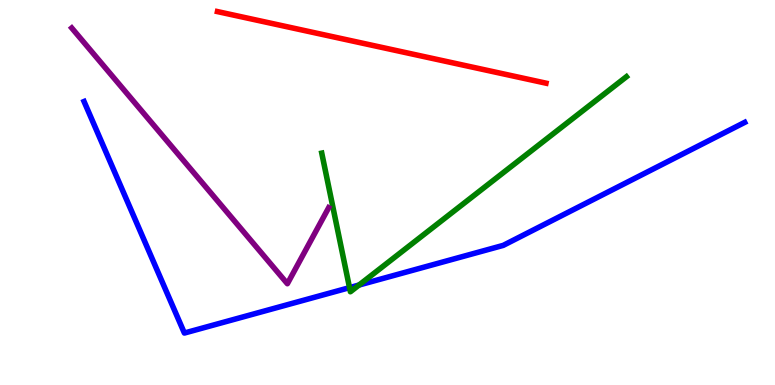[{'lines': ['blue', 'red'], 'intersections': []}, {'lines': ['green', 'red'], 'intersections': []}, {'lines': ['purple', 'red'], 'intersections': []}, {'lines': ['blue', 'green'], 'intersections': [{'x': 4.51, 'y': 2.53}, {'x': 4.63, 'y': 2.6}]}, {'lines': ['blue', 'purple'], 'intersections': []}, {'lines': ['green', 'purple'], 'intersections': []}]